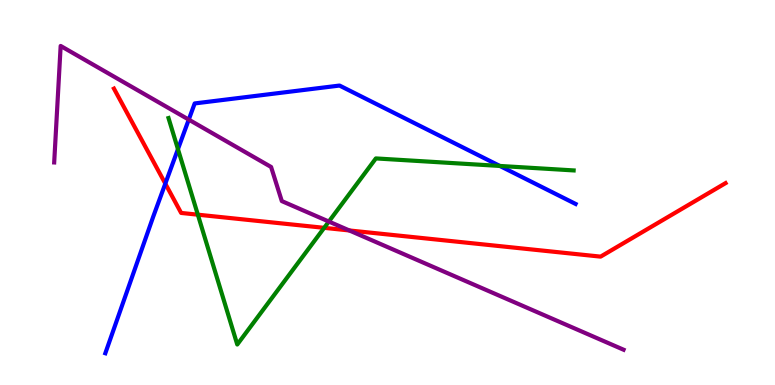[{'lines': ['blue', 'red'], 'intersections': [{'x': 2.13, 'y': 5.23}]}, {'lines': ['green', 'red'], 'intersections': [{'x': 2.55, 'y': 4.42}, {'x': 4.18, 'y': 4.08}]}, {'lines': ['purple', 'red'], 'intersections': [{'x': 4.51, 'y': 4.01}]}, {'lines': ['blue', 'green'], 'intersections': [{'x': 2.3, 'y': 6.13}, {'x': 6.45, 'y': 5.69}]}, {'lines': ['blue', 'purple'], 'intersections': [{'x': 2.44, 'y': 6.89}]}, {'lines': ['green', 'purple'], 'intersections': [{'x': 4.24, 'y': 4.25}]}]